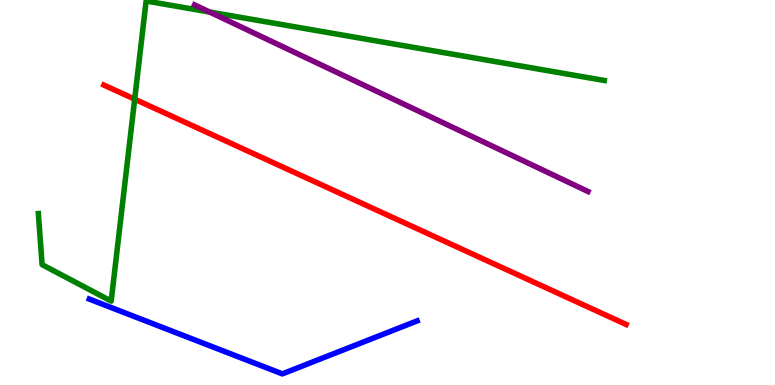[{'lines': ['blue', 'red'], 'intersections': []}, {'lines': ['green', 'red'], 'intersections': [{'x': 1.74, 'y': 7.42}]}, {'lines': ['purple', 'red'], 'intersections': []}, {'lines': ['blue', 'green'], 'intersections': []}, {'lines': ['blue', 'purple'], 'intersections': []}, {'lines': ['green', 'purple'], 'intersections': [{'x': 2.71, 'y': 9.69}]}]